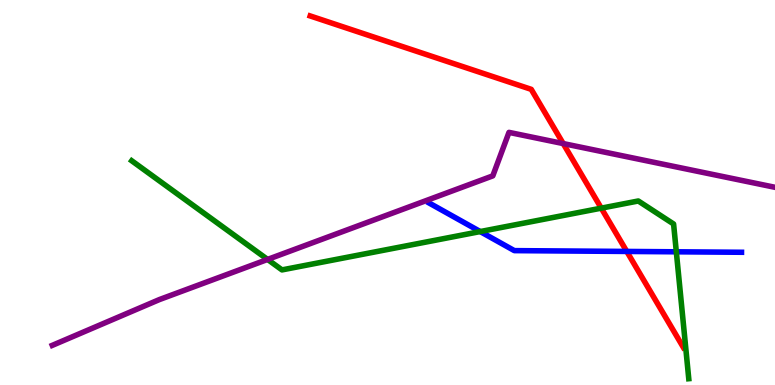[{'lines': ['blue', 'red'], 'intersections': [{'x': 8.09, 'y': 3.47}]}, {'lines': ['green', 'red'], 'intersections': [{'x': 7.76, 'y': 4.59}]}, {'lines': ['purple', 'red'], 'intersections': [{'x': 7.27, 'y': 6.27}]}, {'lines': ['blue', 'green'], 'intersections': [{'x': 6.2, 'y': 3.99}, {'x': 8.73, 'y': 3.46}]}, {'lines': ['blue', 'purple'], 'intersections': []}, {'lines': ['green', 'purple'], 'intersections': [{'x': 3.45, 'y': 3.26}]}]